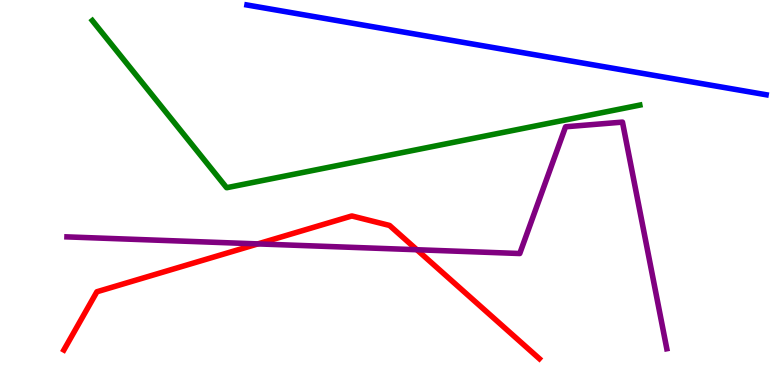[{'lines': ['blue', 'red'], 'intersections': []}, {'lines': ['green', 'red'], 'intersections': []}, {'lines': ['purple', 'red'], 'intersections': [{'x': 3.33, 'y': 3.67}, {'x': 5.38, 'y': 3.51}]}, {'lines': ['blue', 'green'], 'intersections': []}, {'lines': ['blue', 'purple'], 'intersections': []}, {'lines': ['green', 'purple'], 'intersections': []}]